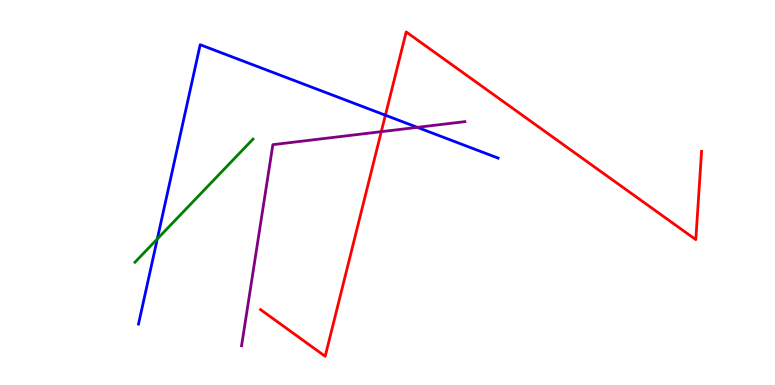[{'lines': ['blue', 'red'], 'intersections': [{'x': 4.97, 'y': 7.01}]}, {'lines': ['green', 'red'], 'intersections': []}, {'lines': ['purple', 'red'], 'intersections': [{'x': 4.92, 'y': 6.58}]}, {'lines': ['blue', 'green'], 'intersections': [{'x': 2.03, 'y': 3.79}]}, {'lines': ['blue', 'purple'], 'intersections': [{'x': 5.38, 'y': 6.69}]}, {'lines': ['green', 'purple'], 'intersections': []}]